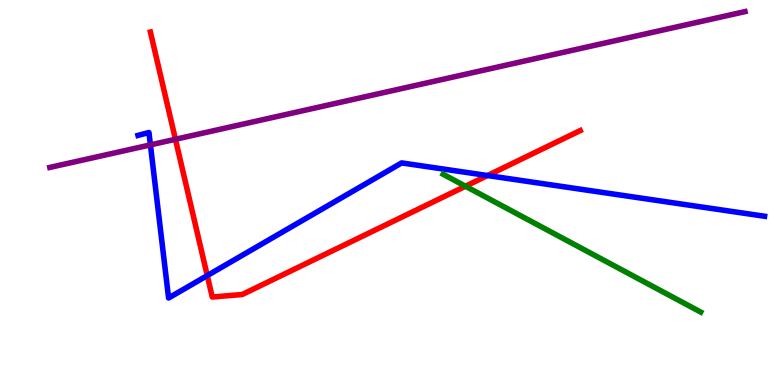[{'lines': ['blue', 'red'], 'intersections': [{'x': 2.67, 'y': 2.84}, {'x': 6.29, 'y': 5.44}]}, {'lines': ['green', 'red'], 'intersections': [{'x': 6.01, 'y': 5.16}]}, {'lines': ['purple', 'red'], 'intersections': [{'x': 2.26, 'y': 6.38}]}, {'lines': ['blue', 'green'], 'intersections': []}, {'lines': ['blue', 'purple'], 'intersections': [{'x': 1.94, 'y': 6.24}]}, {'lines': ['green', 'purple'], 'intersections': []}]